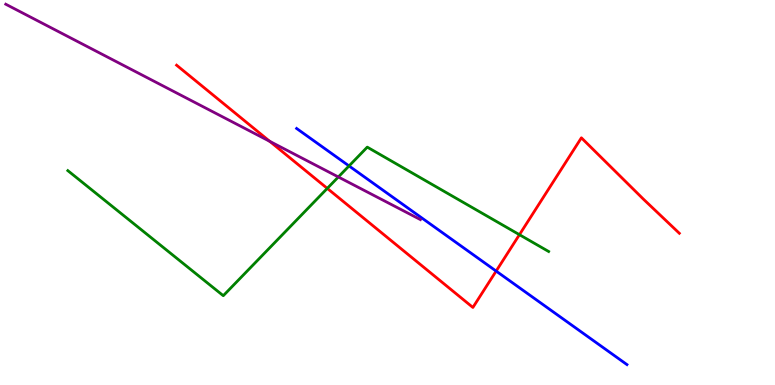[{'lines': ['blue', 'red'], 'intersections': [{'x': 6.4, 'y': 2.96}]}, {'lines': ['green', 'red'], 'intersections': [{'x': 4.22, 'y': 5.11}, {'x': 6.7, 'y': 3.9}]}, {'lines': ['purple', 'red'], 'intersections': [{'x': 3.48, 'y': 6.33}]}, {'lines': ['blue', 'green'], 'intersections': [{'x': 4.5, 'y': 5.69}]}, {'lines': ['blue', 'purple'], 'intersections': []}, {'lines': ['green', 'purple'], 'intersections': [{'x': 4.37, 'y': 5.4}]}]